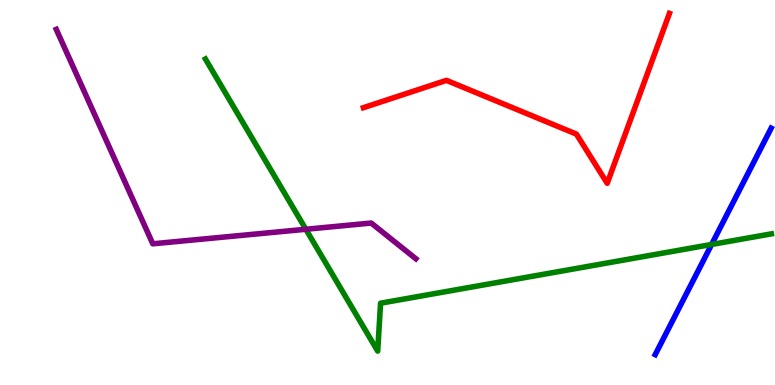[{'lines': ['blue', 'red'], 'intersections': []}, {'lines': ['green', 'red'], 'intersections': []}, {'lines': ['purple', 'red'], 'intersections': []}, {'lines': ['blue', 'green'], 'intersections': [{'x': 9.18, 'y': 3.65}]}, {'lines': ['blue', 'purple'], 'intersections': []}, {'lines': ['green', 'purple'], 'intersections': [{'x': 3.95, 'y': 4.05}]}]